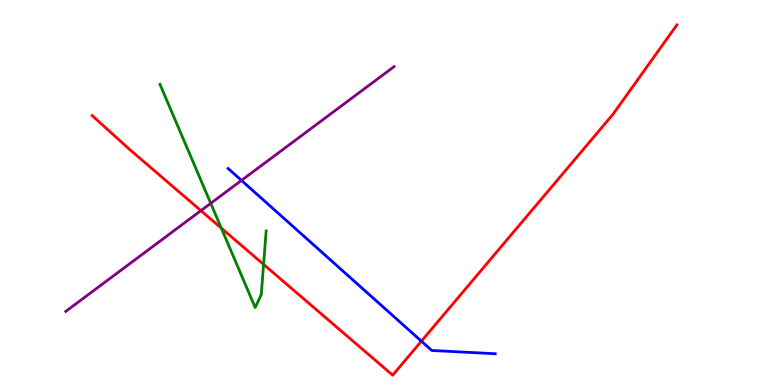[{'lines': ['blue', 'red'], 'intersections': [{'x': 5.44, 'y': 1.14}]}, {'lines': ['green', 'red'], 'intersections': [{'x': 2.86, 'y': 4.07}, {'x': 3.4, 'y': 3.13}]}, {'lines': ['purple', 'red'], 'intersections': [{'x': 2.59, 'y': 4.53}]}, {'lines': ['blue', 'green'], 'intersections': []}, {'lines': ['blue', 'purple'], 'intersections': [{'x': 3.12, 'y': 5.31}]}, {'lines': ['green', 'purple'], 'intersections': [{'x': 2.72, 'y': 4.72}]}]